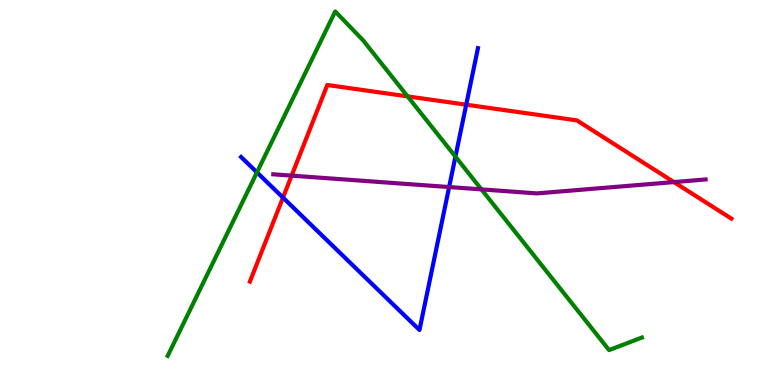[{'lines': ['blue', 'red'], 'intersections': [{'x': 3.65, 'y': 4.87}, {'x': 6.02, 'y': 7.28}]}, {'lines': ['green', 'red'], 'intersections': [{'x': 5.26, 'y': 7.5}]}, {'lines': ['purple', 'red'], 'intersections': [{'x': 3.76, 'y': 5.44}, {'x': 8.7, 'y': 5.27}]}, {'lines': ['blue', 'green'], 'intersections': [{'x': 3.32, 'y': 5.52}, {'x': 5.88, 'y': 5.93}]}, {'lines': ['blue', 'purple'], 'intersections': [{'x': 5.8, 'y': 5.14}]}, {'lines': ['green', 'purple'], 'intersections': [{'x': 6.21, 'y': 5.08}]}]